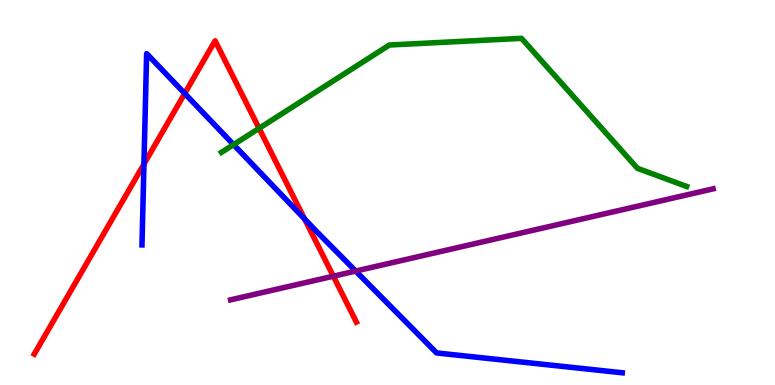[{'lines': ['blue', 'red'], 'intersections': [{'x': 1.86, 'y': 5.74}, {'x': 2.38, 'y': 7.57}, {'x': 3.93, 'y': 4.31}]}, {'lines': ['green', 'red'], 'intersections': [{'x': 3.34, 'y': 6.67}]}, {'lines': ['purple', 'red'], 'intersections': [{'x': 4.3, 'y': 2.83}]}, {'lines': ['blue', 'green'], 'intersections': [{'x': 3.01, 'y': 6.24}]}, {'lines': ['blue', 'purple'], 'intersections': [{'x': 4.59, 'y': 2.96}]}, {'lines': ['green', 'purple'], 'intersections': []}]